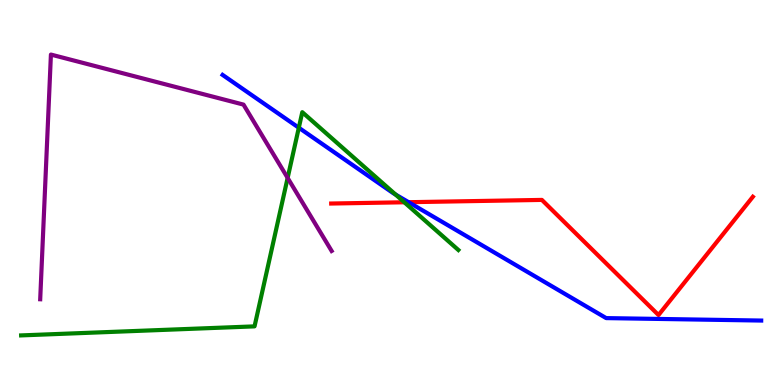[{'lines': ['blue', 'red'], 'intersections': [{'x': 5.27, 'y': 4.75}]}, {'lines': ['green', 'red'], 'intersections': [{'x': 5.22, 'y': 4.75}]}, {'lines': ['purple', 'red'], 'intersections': []}, {'lines': ['blue', 'green'], 'intersections': [{'x': 3.86, 'y': 6.68}, {'x': 5.1, 'y': 4.95}]}, {'lines': ['blue', 'purple'], 'intersections': []}, {'lines': ['green', 'purple'], 'intersections': [{'x': 3.71, 'y': 5.38}]}]